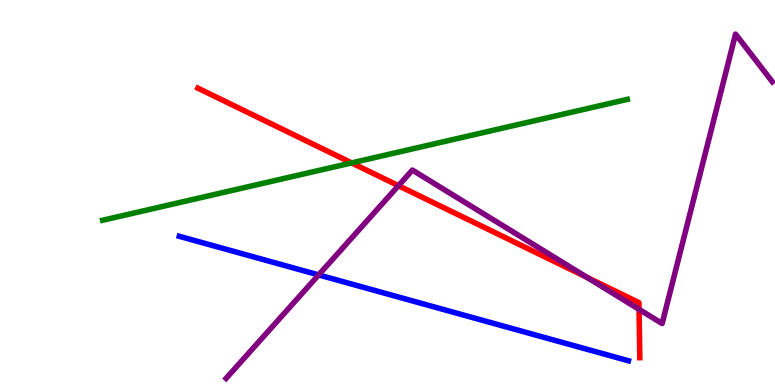[{'lines': ['blue', 'red'], 'intersections': []}, {'lines': ['green', 'red'], 'intersections': [{'x': 4.54, 'y': 5.77}]}, {'lines': ['purple', 'red'], 'intersections': [{'x': 5.14, 'y': 5.18}, {'x': 7.57, 'y': 2.8}, {'x': 8.25, 'y': 1.96}]}, {'lines': ['blue', 'green'], 'intersections': []}, {'lines': ['blue', 'purple'], 'intersections': [{'x': 4.11, 'y': 2.86}]}, {'lines': ['green', 'purple'], 'intersections': []}]